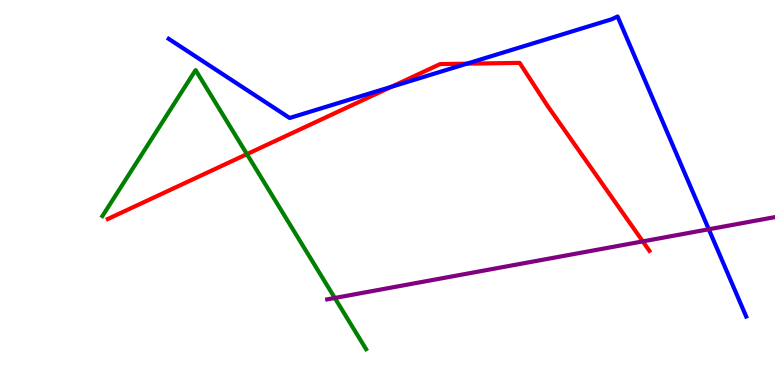[{'lines': ['blue', 'red'], 'intersections': [{'x': 5.05, 'y': 7.75}, {'x': 6.02, 'y': 8.35}]}, {'lines': ['green', 'red'], 'intersections': [{'x': 3.19, 'y': 6.0}]}, {'lines': ['purple', 'red'], 'intersections': [{'x': 8.29, 'y': 3.73}]}, {'lines': ['blue', 'green'], 'intersections': []}, {'lines': ['blue', 'purple'], 'intersections': [{'x': 9.15, 'y': 4.04}]}, {'lines': ['green', 'purple'], 'intersections': [{'x': 4.32, 'y': 2.26}]}]